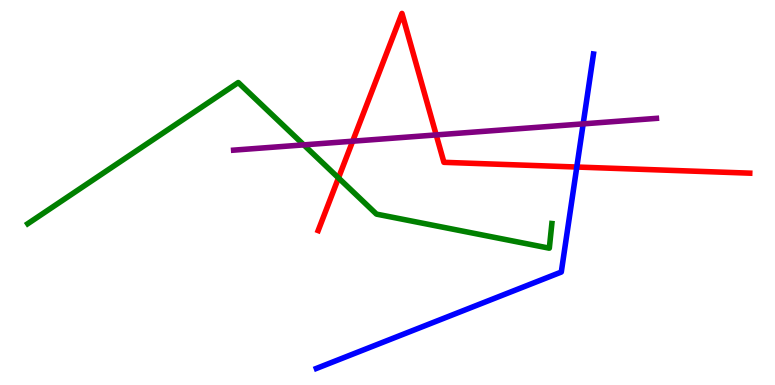[{'lines': ['blue', 'red'], 'intersections': [{'x': 7.44, 'y': 5.66}]}, {'lines': ['green', 'red'], 'intersections': [{'x': 4.37, 'y': 5.38}]}, {'lines': ['purple', 'red'], 'intersections': [{'x': 4.55, 'y': 6.33}, {'x': 5.63, 'y': 6.5}]}, {'lines': ['blue', 'green'], 'intersections': []}, {'lines': ['blue', 'purple'], 'intersections': [{'x': 7.52, 'y': 6.78}]}, {'lines': ['green', 'purple'], 'intersections': [{'x': 3.92, 'y': 6.24}]}]